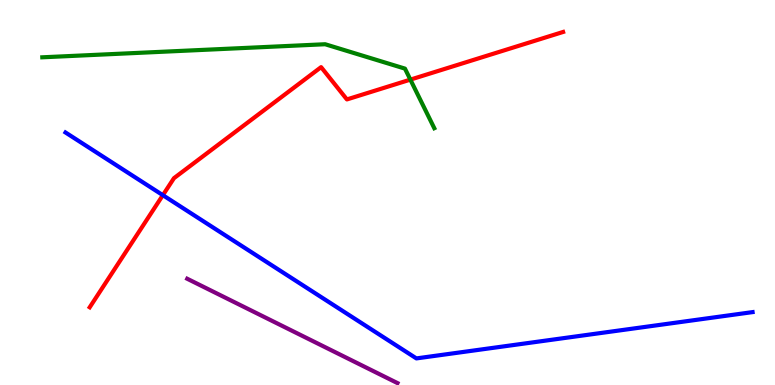[{'lines': ['blue', 'red'], 'intersections': [{'x': 2.1, 'y': 4.93}]}, {'lines': ['green', 'red'], 'intersections': [{'x': 5.3, 'y': 7.93}]}, {'lines': ['purple', 'red'], 'intersections': []}, {'lines': ['blue', 'green'], 'intersections': []}, {'lines': ['blue', 'purple'], 'intersections': []}, {'lines': ['green', 'purple'], 'intersections': []}]